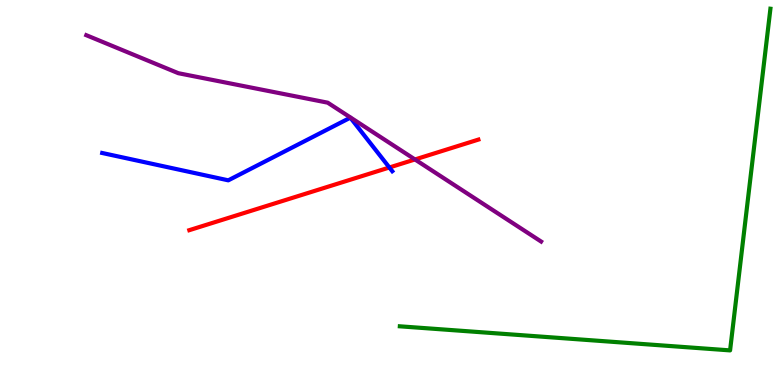[{'lines': ['blue', 'red'], 'intersections': [{'x': 5.02, 'y': 5.65}]}, {'lines': ['green', 'red'], 'intersections': []}, {'lines': ['purple', 'red'], 'intersections': [{'x': 5.35, 'y': 5.86}]}, {'lines': ['blue', 'green'], 'intersections': []}, {'lines': ['blue', 'purple'], 'intersections': []}, {'lines': ['green', 'purple'], 'intersections': []}]